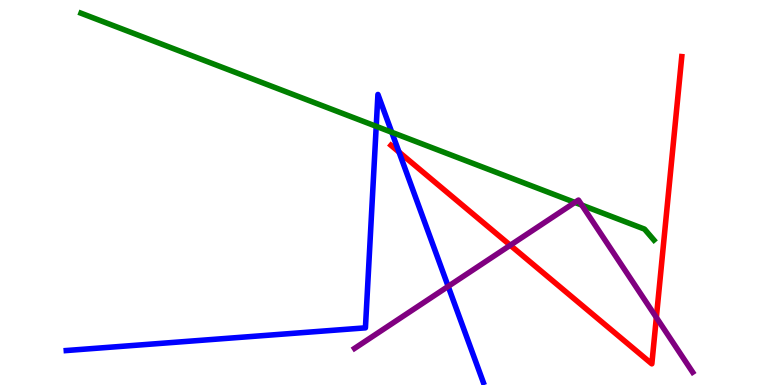[{'lines': ['blue', 'red'], 'intersections': [{'x': 5.15, 'y': 6.05}]}, {'lines': ['green', 'red'], 'intersections': []}, {'lines': ['purple', 'red'], 'intersections': [{'x': 6.58, 'y': 3.63}, {'x': 8.47, 'y': 1.75}]}, {'lines': ['blue', 'green'], 'intersections': [{'x': 4.85, 'y': 6.72}, {'x': 5.06, 'y': 6.56}]}, {'lines': ['blue', 'purple'], 'intersections': [{'x': 5.78, 'y': 2.56}]}, {'lines': ['green', 'purple'], 'intersections': [{'x': 7.42, 'y': 4.74}, {'x': 7.51, 'y': 4.67}]}]